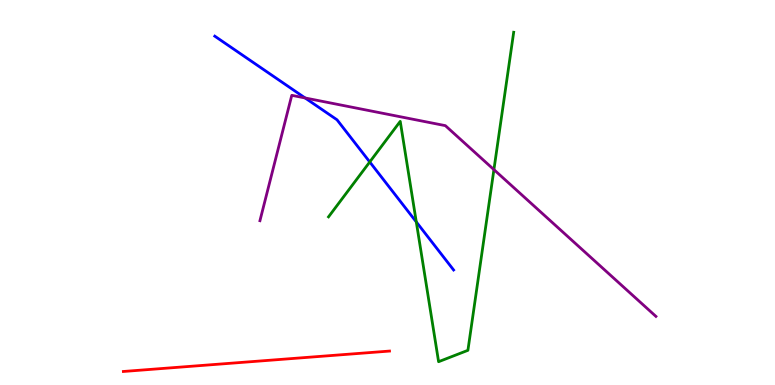[{'lines': ['blue', 'red'], 'intersections': []}, {'lines': ['green', 'red'], 'intersections': []}, {'lines': ['purple', 'red'], 'intersections': []}, {'lines': ['blue', 'green'], 'intersections': [{'x': 4.77, 'y': 5.79}, {'x': 5.37, 'y': 4.24}]}, {'lines': ['blue', 'purple'], 'intersections': [{'x': 3.94, 'y': 7.46}]}, {'lines': ['green', 'purple'], 'intersections': [{'x': 6.37, 'y': 5.59}]}]